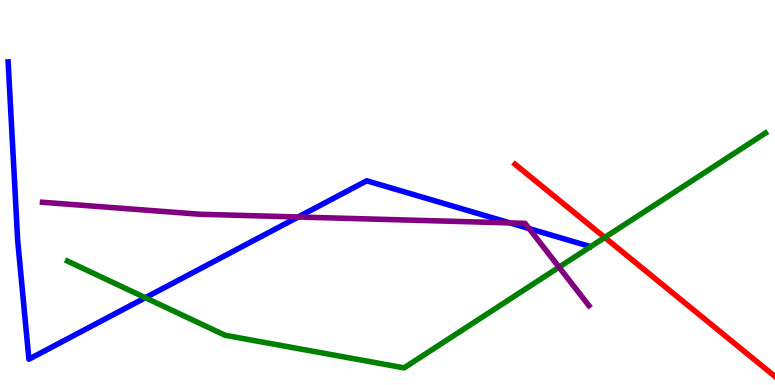[{'lines': ['blue', 'red'], 'intersections': []}, {'lines': ['green', 'red'], 'intersections': [{'x': 7.8, 'y': 3.83}]}, {'lines': ['purple', 'red'], 'intersections': []}, {'lines': ['blue', 'green'], 'intersections': [{'x': 1.88, 'y': 2.27}]}, {'lines': ['blue', 'purple'], 'intersections': [{'x': 3.85, 'y': 4.36}, {'x': 6.58, 'y': 4.21}, {'x': 6.83, 'y': 4.06}]}, {'lines': ['green', 'purple'], 'intersections': [{'x': 7.21, 'y': 3.06}]}]